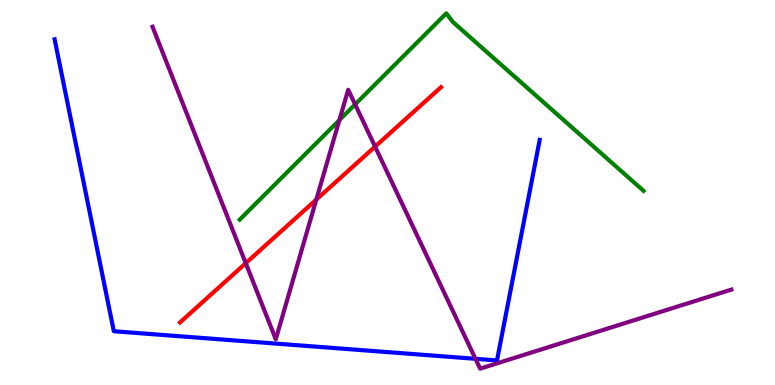[{'lines': ['blue', 'red'], 'intersections': []}, {'lines': ['green', 'red'], 'intersections': []}, {'lines': ['purple', 'red'], 'intersections': [{'x': 3.17, 'y': 3.16}, {'x': 4.08, 'y': 4.82}, {'x': 4.84, 'y': 6.19}]}, {'lines': ['blue', 'green'], 'intersections': []}, {'lines': ['blue', 'purple'], 'intersections': [{'x': 6.14, 'y': 0.68}]}, {'lines': ['green', 'purple'], 'intersections': [{'x': 4.38, 'y': 6.88}, {'x': 4.58, 'y': 7.29}]}]